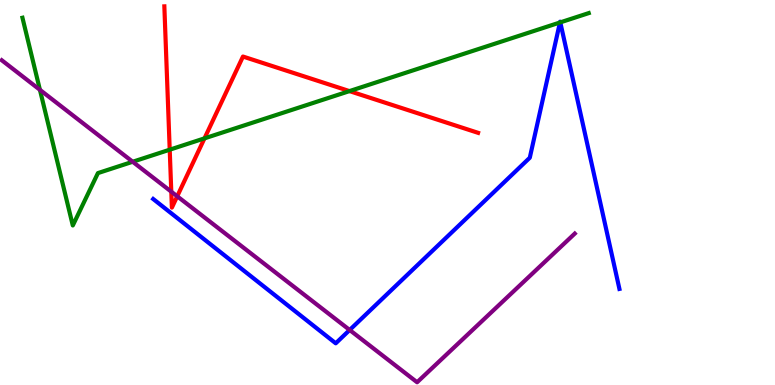[{'lines': ['blue', 'red'], 'intersections': []}, {'lines': ['green', 'red'], 'intersections': [{'x': 2.19, 'y': 6.11}, {'x': 2.64, 'y': 6.41}, {'x': 4.51, 'y': 7.63}]}, {'lines': ['purple', 'red'], 'intersections': [{'x': 2.21, 'y': 5.02}, {'x': 2.29, 'y': 4.9}]}, {'lines': ['blue', 'green'], 'intersections': [{'x': 7.23, 'y': 9.42}, {'x': 7.23, 'y': 9.42}]}, {'lines': ['blue', 'purple'], 'intersections': [{'x': 4.51, 'y': 1.43}]}, {'lines': ['green', 'purple'], 'intersections': [{'x': 0.515, 'y': 7.67}, {'x': 1.71, 'y': 5.8}]}]